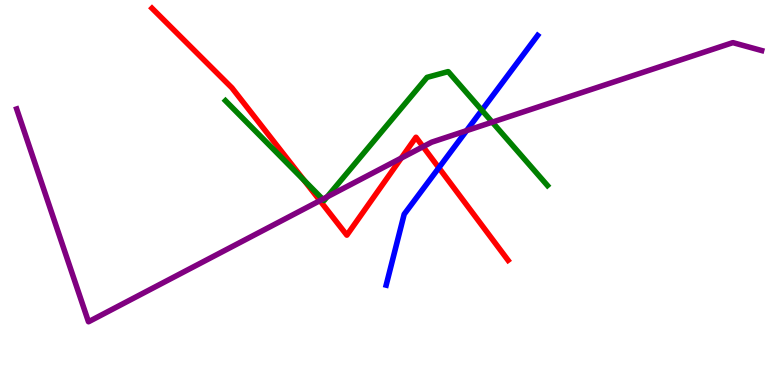[{'lines': ['blue', 'red'], 'intersections': [{'x': 5.66, 'y': 5.64}]}, {'lines': ['green', 'red'], 'intersections': [{'x': 3.92, 'y': 5.32}]}, {'lines': ['purple', 'red'], 'intersections': [{'x': 4.13, 'y': 4.79}, {'x': 5.18, 'y': 5.89}, {'x': 5.46, 'y': 6.19}]}, {'lines': ['blue', 'green'], 'intersections': [{'x': 6.22, 'y': 7.14}]}, {'lines': ['blue', 'purple'], 'intersections': [{'x': 6.02, 'y': 6.61}]}, {'lines': ['green', 'purple'], 'intersections': [{'x': 4.16, 'y': 4.83}, {'x': 4.22, 'y': 4.89}, {'x': 6.35, 'y': 6.83}]}]